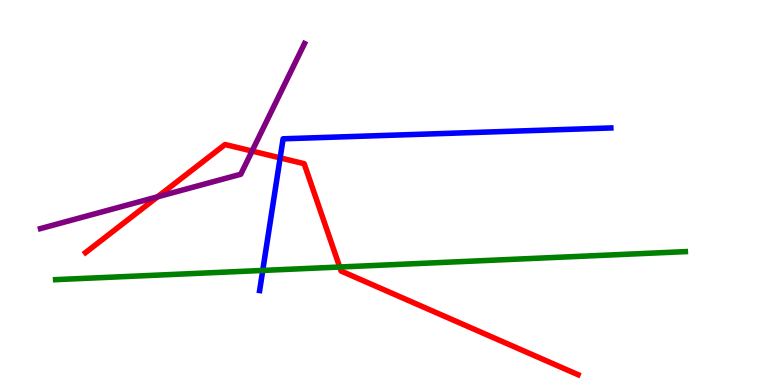[{'lines': ['blue', 'red'], 'intersections': [{'x': 3.61, 'y': 5.9}]}, {'lines': ['green', 'red'], 'intersections': [{'x': 4.38, 'y': 3.06}]}, {'lines': ['purple', 'red'], 'intersections': [{'x': 2.03, 'y': 4.89}, {'x': 3.25, 'y': 6.08}]}, {'lines': ['blue', 'green'], 'intersections': [{'x': 3.39, 'y': 2.98}]}, {'lines': ['blue', 'purple'], 'intersections': []}, {'lines': ['green', 'purple'], 'intersections': []}]